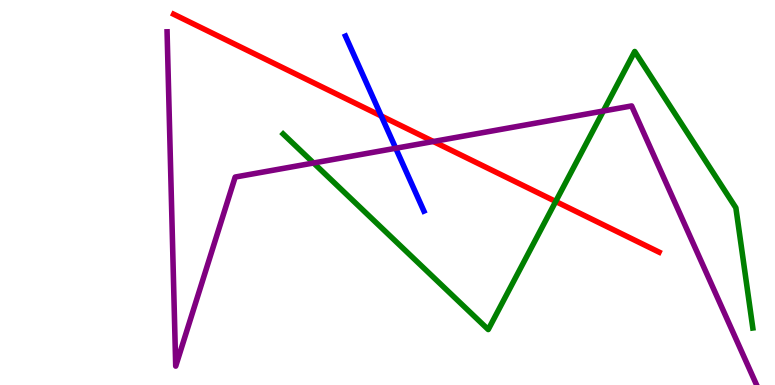[{'lines': ['blue', 'red'], 'intersections': [{'x': 4.92, 'y': 6.99}]}, {'lines': ['green', 'red'], 'intersections': [{'x': 7.17, 'y': 4.77}]}, {'lines': ['purple', 'red'], 'intersections': [{'x': 5.59, 'y': 6.32}]}, {'lines': ['blue', 'green'], 'intersections': []}, {'lines': ['blue', 'purple'], 'intersections': [{'x': 5.11, 'y': 6.15}]}, {'lines': ['green', 'purple'], 'intersections': [{'x': 4.05, 'y': 5.77}, {'x': 7.79, 'y': 7.12}]}]